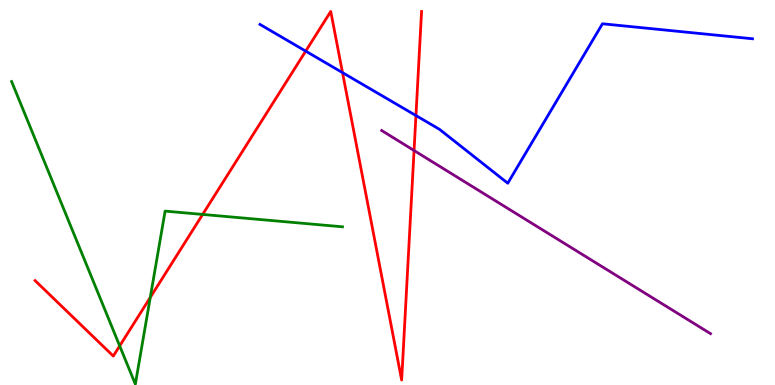[{'lines': ['blue', 'red'], 'intersections': [{'x': 3.94, 'y': 8.67}, {'x': 4.42, 'y': 8.11}, {'x': 5.37, 'y': 7.0}]}, {'lines': ['green', 'red'], 'intersections': [{'x': 1.54, 'y': 1.02}, {'x': 1.94, 'y': 2.27}, {'x': 2.61, 'y': 4.43}]}, {'lines': ['purple', 'red'], 'intersections': [{'x': 5.34, 'y': 6.09}]}, {'lines': ['blue', 'green'], 'intersections': []}, {'lines': ['blue', 'purple'], 'intersections': []}, {'lines': ['green', 'purple'], 'intersections': []}]